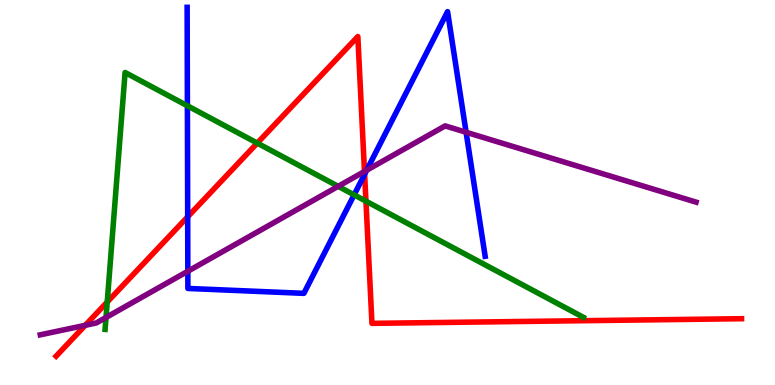[{'lines': ['blue', 'red'], 'intersections': [{'x': 2.42, 'y': 4.37}, {'x': 4.7, 'y': 5.47}]}, {'lines': ['green', 'red'], 'intersections': [{'x': 1.38, 'y': 2.15}, {'x': 3.32, 'y': 6.28}, {'x': 4.72, 'y': 4.78}]}, {'lines': ['purple', 'red'], 'intersections': [{'x': 1.1, 'y': 1.55}, {'x': 4.7, 'y': 5.55}]}, {'lines': ['blue', 'green'], 'intersections': [{'x': 2.42, 'y': 7.25}, {'x': 4.57, 'y': 4.94}]}, {'lines': ['blue', 'purple'], 'intersections': [{'x': 2.42, 'y': 2.95}, {'x': 4.73, 'y': 5.58}, {'x': 6.01, 'y': 6.56}]}, {'lines': ['green', 'purple'], 'intersections': [{'x': 1.37, 'y': 1.75}, {'x': 4.36, 'y': 5.16}]}]